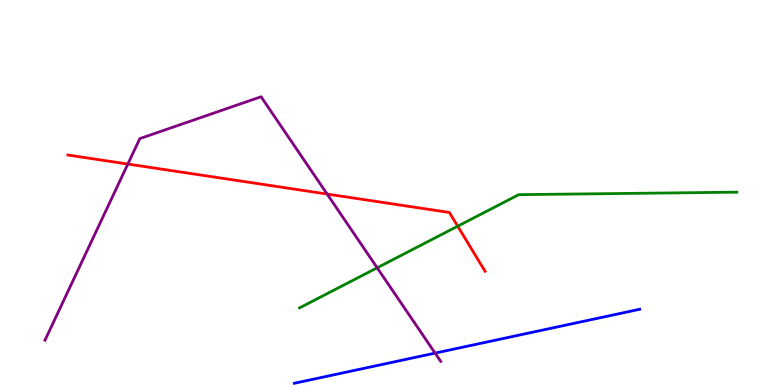[{'lines': ['blue', 'red'], 'intersections': []}, {'lines': ['green', 'red'], 'intersections': [{'x': 5.91, 'y': 4.12}]}, {'lines': ['purple', 'red'], 'intersections': [{'x': 1.65, 'y': 5.74}, {'x': 4.22, 'y': 4.96}]}, {'lines': ['blue', 'green'], 'intersections': []}, {'lines': ['blue', 'purple'], 'intersections': [{'x': 5.61, 'y': 0.828}]}, {'lines': ['green', 'purple'], 'intersections': [{'x': 4.87, 'y': 3.04}]}]